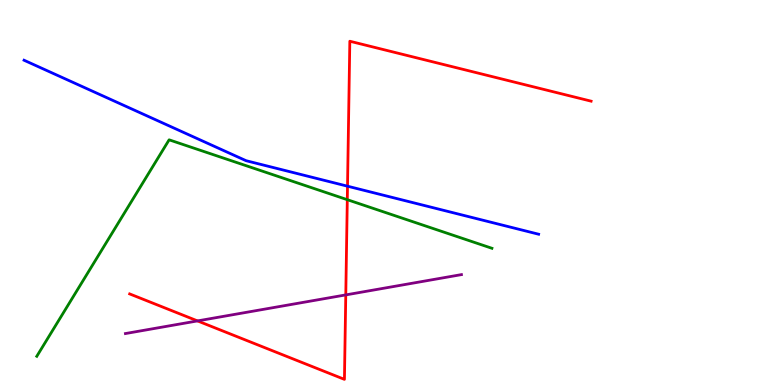[{'lines': ['blue', 'red'], 'intersections': [{'x': 4.48, 'y': 5.16}]}, {'lines': ['green', 'red'], 'intersections': [{'x': 4.48, 'y': 4.81}]}, {'lines': ['purple', 'red'], 'intersections': [{'x': 2.55, 'y': 1.66}, {'x': 4.46, 'y': 2.34}]}, {'lines': ['blue', 'green'], 'intersections': []}, {'lines': ['blue', 'purple'], 'intersections': []}, {'lines': ['green', 'purple'], 'intersections': []}]